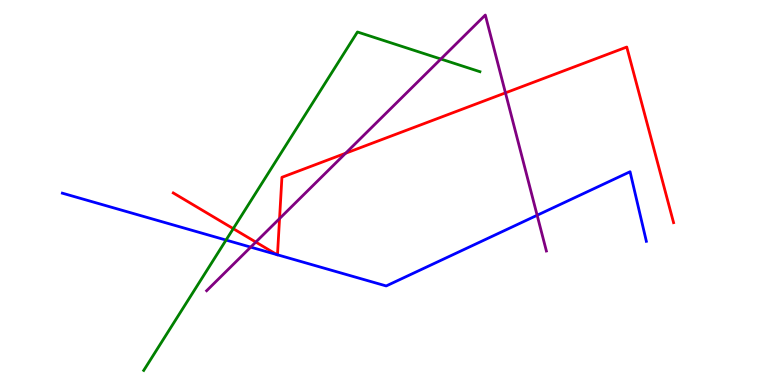[{'lines': ['blue', 'red'], 'intersections': [{'x': 3.57, 'y': 3.39}, {'x': 3.58, 'y': 3.38}]}, {'lines': ['green', 'red'], 'intersections': [{'x': 3.01, 'y': 4.06}]}, {'lines': ['purple', 'red'], 'intersections': [{'x': 3.3, 'y': 3.71}, {'x': 3.61, 'y': 4.32}, {'x': 4.46, 'y': 6.02}, {'x': 6.52, 'y': 7.59}]}, {'lines': ['blue', 'green'], 'intersections': [{'x': 2.92, 'y': 3.76}]}, {'lines': ['blue', 'purple'], 'intersections': [{'x': 3.23, 'y': 3.58}, {'x': 6.93, 'y': 4.41}]}, {'lines': ['green', 'purple'], 'intersections': [{'x': 5.69, 'y': 8.47}]}]